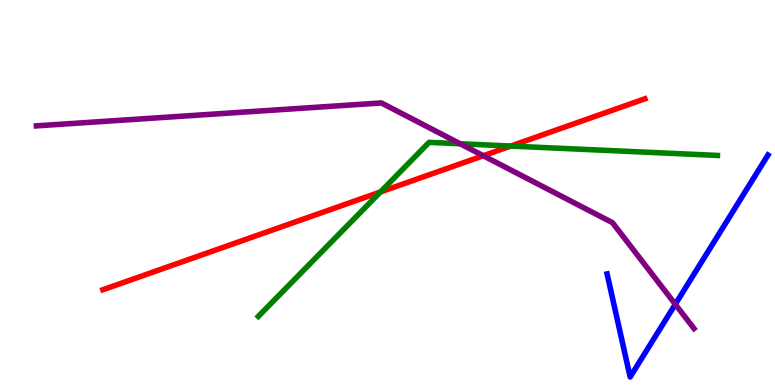[{'lines': ['blue', 'red'], 'intersections': []}, {'lines': ['green', 'red'], 'intersections': [{'x': 4.91, 'y': 5.01}, {'x': 6.59, 'y': 6.21}]}, {'lines': ['purple', 'red'], 'intersections': [{'x': 6.24, 'y': 5.95}]}, {'lines': ['blue', 'green'], 'intersections': []}, {'lines': ['blue', 'purple'], 'intersections': [{'x': 8.71, 'y': 2.1}]}, {'lines': ['green', 'purple'], 'intersections': [{'x': 5.94, 'y': 6.27}]}]